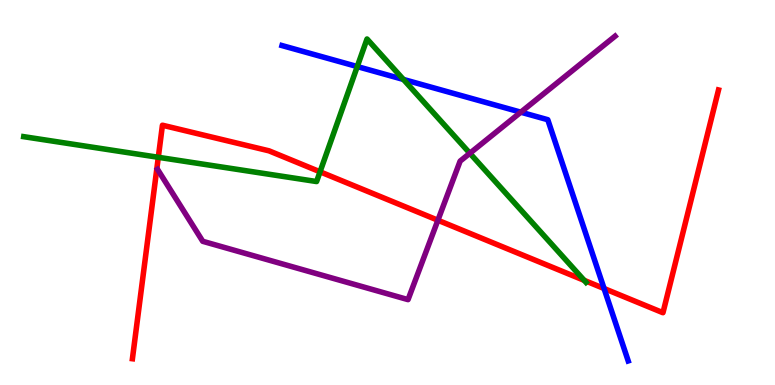[{'lines': ['blue', 'red'], 'intersections': [{'x': 7.79, 'y': 2.51}]}, {'lines': ['green', 'red'], 'intersections': [{'x': 2.04, 'y': 5.91}, {'x': 4.13, 'y': 5.54}, {'x': 7.54, 'y': 2.72}]}, {'lines': ['purple', 'red'], 'intersections': [{'x': 5.65, 'y': 4.28}]}, {'lines': ['blue', 'green'], 'intersections': [{'x': 4.61, 'y': 8.27}, {'x': 5.21, 'y': 7.94}]}, {'lines': ['blue', 'purple'], 'intersections': [{'x': 6.72, 'y': 7.09}]}, {'lines': ['green', 'purple'], 'intersections': [{'x': 6.06, 'y': 6.02}]}]